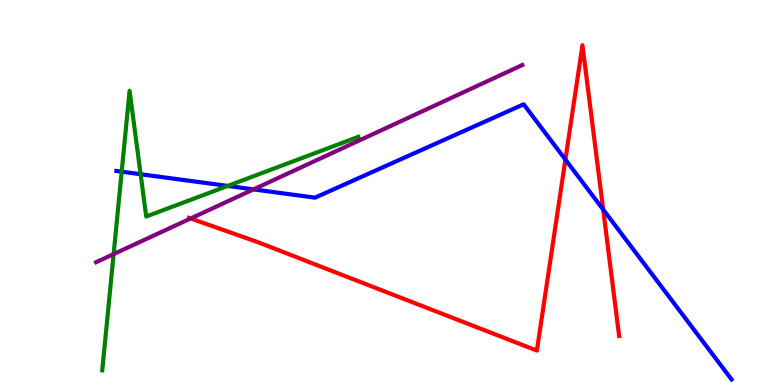[{'lines': ['blue', 'red'], 'intersections': [{'x': 7.3, 'y': 5.86}, {'x': 7.78, 'y': 4.56}]}, {'lines': ['green', 'red'], 'intersections': []}, {'lines': ['purple', 'red'], 'intersections': [{'x': 2.46, 'y': 4.33}]}, {'lines': ['blue', 'green'], 'intersections': [{'x': 1.57, 'y': 5.54}, {'x': 1.81, 'y': 5.47}, {'x': 2.94, 'y': 5.17}]}, {'lines': ['blue', 'purple'], 'intersections': [{'x': 3.27, 'y': 5.08}]}, {'lines': ['green', 'purple'], 'intersections': [{'x': 1.47, 'y': 3.4}]}]